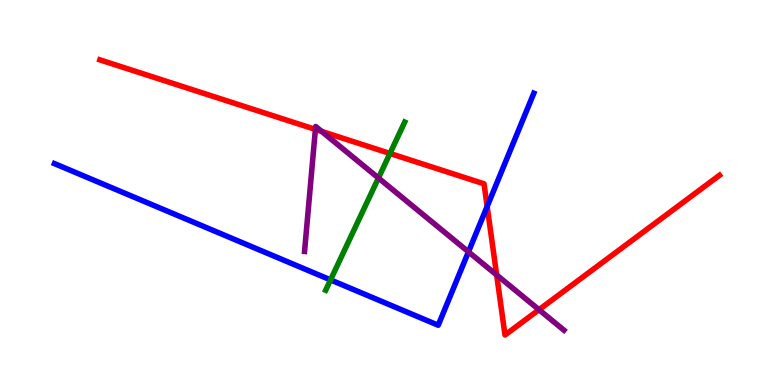[{'lines': ['blue', 'red'], 'intersections': [{'x': 6.29, 'y': 4.64}]}, {'lines': ['green', 'red'], 'intersections': [{'x': 5.03, 'y': 6.01}]}, {'lines': ['purple', 'red'], 'intersections': [{'x': 4.07, 'y': 6.64}, {'x': 4.15, 'y': 6.59}, {'x': 6.41, 'y': 2.86}, {'x': 6.95, 'y': 1.96}]}, {'lines': ['blue', 'green'], 'intersections': [{'x': 4.27, 'y': 2.73}]}, {'lines': ['blue', 'purple'], 'intersections': [{'x': 6.04, 'y': 3.46}]}, {'lines': ['green', 'purple'], 'intersections': [{'x': 4.88, 'y': 5.38}]}]